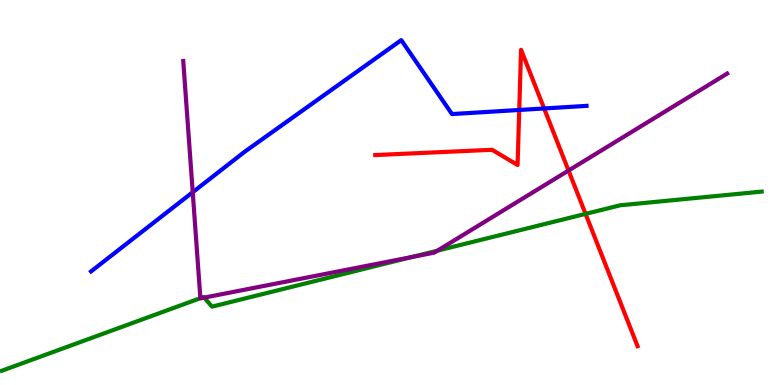[{'lines': ['blue', 'red'], 'intersections': [{'x': 6.7, 'y': 7.14}, {'x': 7.02, 'y': 7.18}]}, {'lines': ['green', 'red'], 'intersections': [{'x': 7.56, 'y': 4.44}]}, {'lines': ['purple', 'red'], 'intersections': [{'x': 7.34, 'y': 5.57}]}, {'lines': ['blue', 'green'], 'intersections': []}, {'lines': ['blue', 'purple'], 'intersections': [{'x': 2.49, 'y': 5.01}]}, {'lines': ['green', 'purple'], 'intersections': [{'x': 2.59, 'y': 2.26}, {'x': 2.63, 'y': 2.27}, {'x': 5.31, 'y': 3.32}, {'x': 5.64, 'y': 3.49}]}]